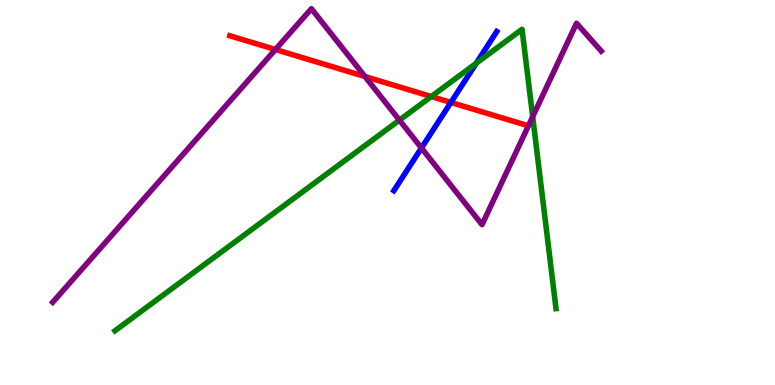[{'lines': ['blue', 'red'], 'intersections': [{'x': 5.82, 'y': 7.34}]}, {'lines': ['green', 'red'], 'intersections': [{'x': 5.57, 'y': 7.49}]}, {'lines': ['purple', 'red'], 'intersections': [{'x': 3.55, 'y': 8.71}, {'x': 4.71, 'y': 8.01}]}, {'lines': ['blue', 'green'], 'intersections': [{'x': 6.15, 'y': 8.36}]}, {'lines': ['blue', 'purple'], 'intersections': [{'x': 5.44, 'y': 6.16}]}, {'lines': ['green', 'purple'], 'intersections': [{'x': 5.15, 'y': 6.88}, {'x': 6.87, 'y': 6.97}]}]